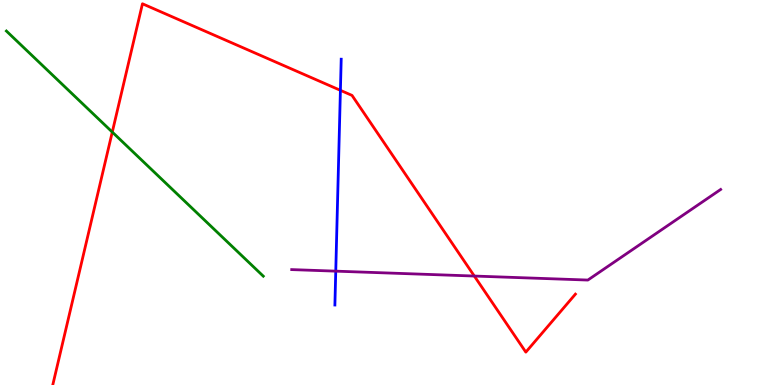[{'lines': ['blue', 'red'], 'intersections': [{'x': 4.39, 'y': 7.65}]}, {'lines': ['green', 'red'], 'intersections': [{'x': 1.45, 'y': 6.57}]}, {'lines': ['purple', 'red'], 'intersections': [{'x': 6.12, 'y': 2.83}]}, {'lines': ['blue', 'green'], 'intersections': []}, {'lines': ['blue', 'purple'], 'intersections': [{'x': 4.33, 'y': 2.96}]}, {'lines': ['green', 'purple'], 'intersections': []}]